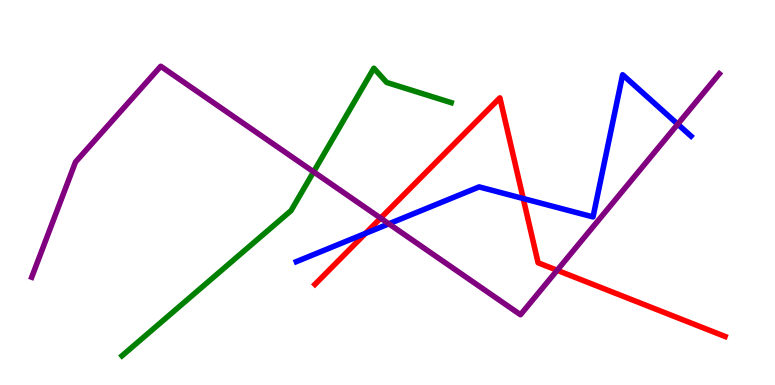[{'lines': ['blue', 'red'], 'intersections': [{'x': 4.72, 'y': 3.94}, {'x': 6.75, 'y': 4.84}]}, {'lines': ['green', 'red'], 'intersections': []}, {'lines': ['purple', 'red'], 'intersections': [{'x': 4.91, 'y': 4.33}, {'x': 7.19, 'y': 2.98}]}, {'lines': ['blue', 'green'], 'intersections': []}, {'lines': ['blue', 'purple'], 'intersections': [{'x': 5.02, 'y': 4.19}, {'x': 8.74, 'y': 6.77}]}, {'lines': ['green', 'purple'], 'intersections': [{'x': 4.05, 'y': 5.54}]}]